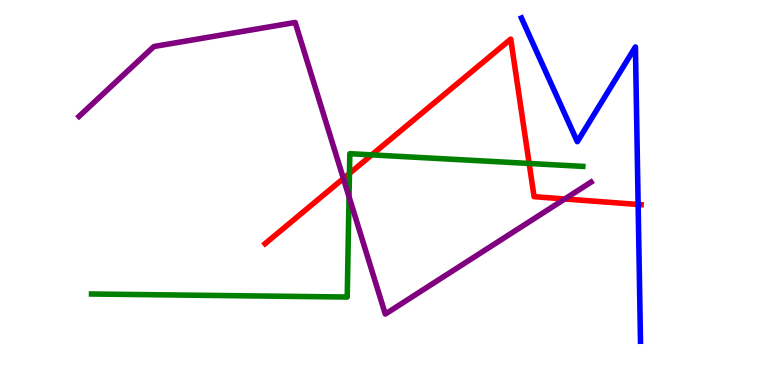[{'lines': ['blue', 'red'], 'intersections': [{'x': 8.23, 'y': 4.69}]}, {'lines': ['green', 'red'], 'intersections': [{'x': 4.51, 'y': 5.5}, {'x': 4.8, 'y': 5.98}, {'x': 6.83, 'y': 5.75}]}, {'lines': ['purple', 'red'], 'intersections': [{'x': 4.43, 'y': 5.36}, {'x': 7.29, 'y': 4.83}]}, {'lines': ['blue', 'green'], 'intersections': []}, {'lines': ['blue', 'purple'], 'intersections': []}, {'lines': ['green', 'purple'], 'intersections': [{'x': 4.5, 'y': 4.89}]}]